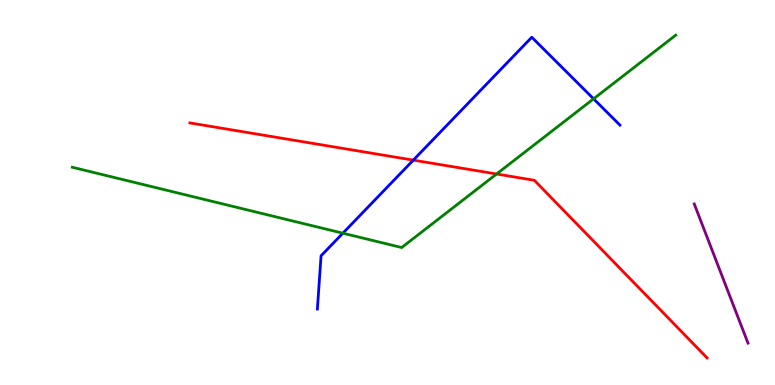[{'lines': ['blue', 'red'], 'intersections': [{'x': 5.33, 'y': 5.84}]}, {'lines': ['green', 'red'], 'intersections': [{'x': 6.41, 'y': 5.48}]}, {'lines': ['purple', 'red'], 'intersections': []}, {'lines': ['blue', 'green'], 'intersections': [{'x': 4.42, 'y': 3.94}, {'x': 7.66, 'y': 7.43}]}, {'lines': ['blue', 'purple'], 'intersections': []}, {'lines': ['green', 'purple'], 'intersections': []}]